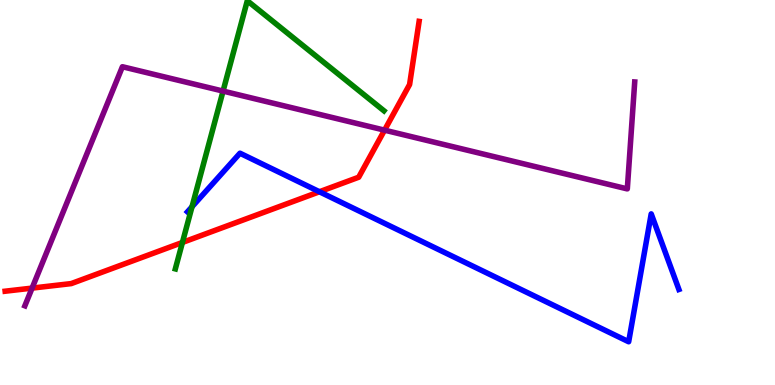[{'lines': ['blue', 'red'], 'intersections': [{'x': 4.12, 'y': 5.02}]}, {'lines': ['green', 'red'], 'intersections': [{'x': 2.35, 'y': 3.7}]}, {'lines': ['purple', 'red'], 'intersections': [{'x': 0.414, 'y': 2.52}, {'x': 4.96, 'y': 6.62}]}, {'lines': ['blue', 'green'], 'intersections': [{'x': 2.48, 'y': 4.63}]}, {'lines': ['blue', 'purple'], 'intersections': []}, {'lines': ['green', 'purple'], 'intersections': [{'x': 2.88, 'y': 7.63}]}]